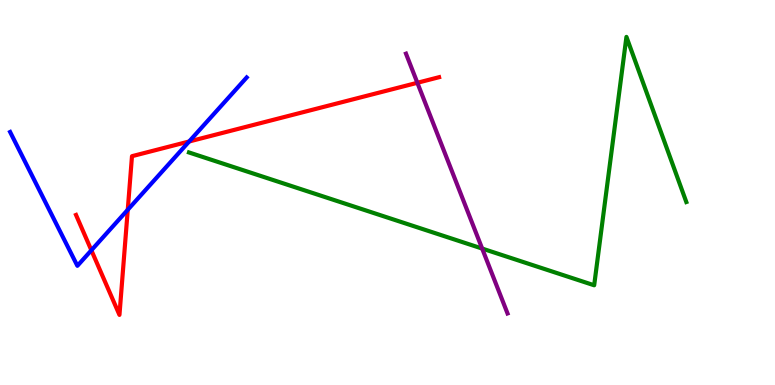[{'lines': ['blue', 'red'], 'intersections': [{'x': 1.18, 'y': 3.5}, {'x': 1.65, 'y': 4.55}, {'x': 2.44, 'y': 6.33}]}, {'lines': ['green', 'red'], 'intersections': []}, {'lines': ['purple', 'red'], 'intersections': [{'x': 5.39, 'y': 7.85}]}, {'lines': ['blue', 'green'], 'intersections': []}, {'lines': ['blue', 'purple'], 'intersections': []}, {'lines': ['green', 'purple'], 'intersections': [{'x': 6.22, 'y': 3.54}]}]